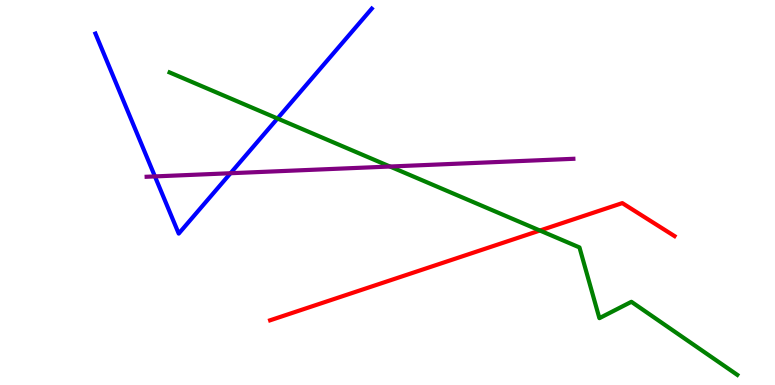[{'lines': ['blue', 'red'], 'intersections': []}, {'lines': ['green', 'red'], 'intersections': [{'x': 6.97, 'y': 4.01}]}, {'lines': ['purple', 'red'], 'intersections': []}, {'lines': ['blue', 'green'], 'intersections': [{'x': 3.58, 'y': 6.92}]}, {'lines': ['blue', 'purple'], 'intersections': [{'x': 2.0, 'y': 5.42}, {'x': 2.97, 'y': 5.5}]}, {'lines': ['green', 'purple'], 'intersections': [{'x': 5.03, 'y': 5.67}]}]